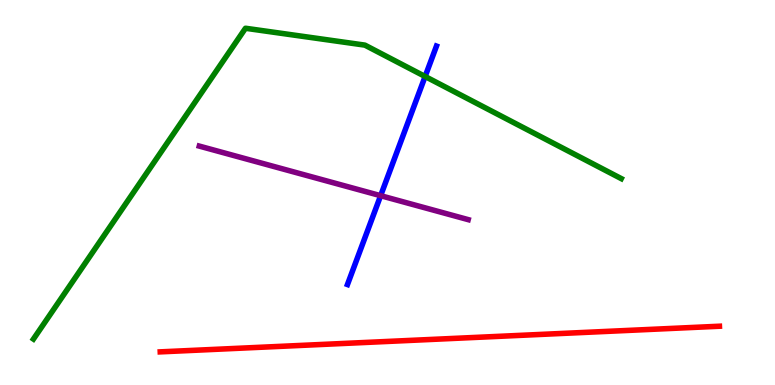[{'lines': ['blue', 'red'], 'intersections': []}, {'lines': ['green', 'red'], 'intersections': []}, {'lines': ['purple', 'red'], 'intersections': []}, {'lines': ['blue', 'green'], 'intersections': [{'x': 5.49, 'y': 8.01}]}, {'lines': ['blue', 'purple'], 'intersections': [{'x': 4.91, 'y': 4.92}]}, {'lines': ['green', 'purple'], 'intersections': []}]